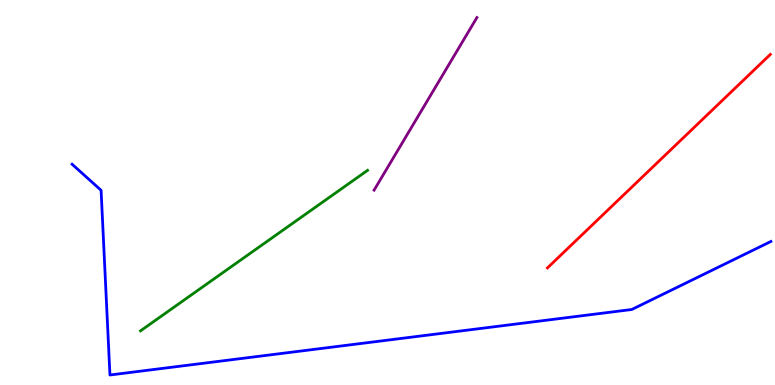[{'lines': ['blue', 'red'], 'intersections': []}, {'lines': ['green', 'red'], 'intersections': []}, {'lines': ['purple', 'red'], 'intersections': []}, {'lines': ['blue', 'green'], 'intersections': []}, {'lines': ['blue', 'purple'], 'intersections': []}, {'lines': ['green', 'purple'], 'intersections': []}]